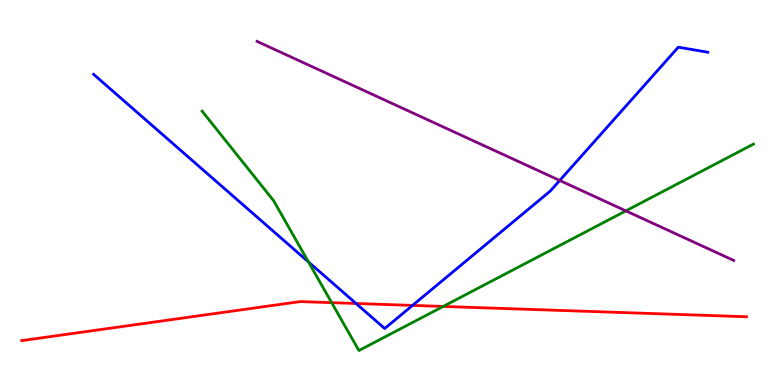[{'lines': ['blue', 'red'], 'intersections': [{'x': 4.59, 'y': 2.12}, {'x': 5.32, 'y': 2.07}]}, {'lines': ['green', 'red'], 'intersections': [{'x': 4.28, 'y': 2.14}, {'x': 5.72, 'y': 2.04}]}, {'lines': ['purple', 'red'], 'intersections': []}, {'lines': ['blue', 'green'], 'intersections': [{'x': 3.98, 'y': 3.2}]}, {'lines': ['blue', 'purple'], 'intersections': [{'x': 7.22, 'y': 5.31}]}, {'lines': ['green', 'purple'], 'intersections': [{'x': 8.08, 'y': 4.52}]}]